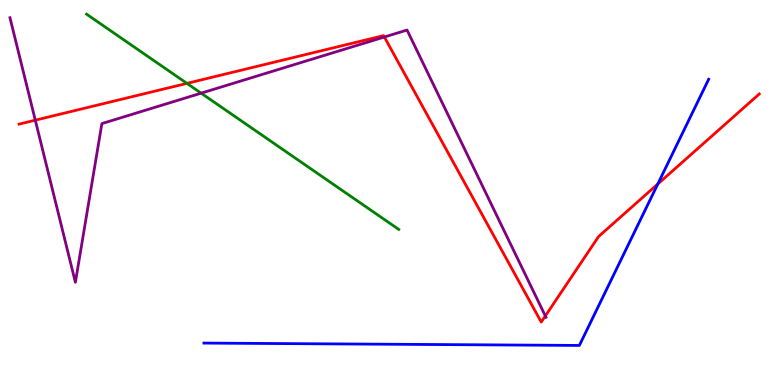[{'lines': ['blue', 'red'], 'intersections': [{'x': 8.49, 'y': 5.22}]}, {'lines': ['green', 'red'], 'intersections': [{'x': 2.41, 'y': 7.83}]}, {'lines': ['purple', 'red'], 'intersections': [{'x': 0.455, 'y': 6.88}, {'x': 4.96, 'y': 9.04}, {'x': 7.04, 'y': 1.79}]}, {'lines': ['blue', 'green'], 'intersections': []}, {'lines': ['blue', 'purple'], 'intersections': []}, {'lines': ['green', 'purple'], 'intersections': [{'x': 2.6, 'y': 7.58}]}]